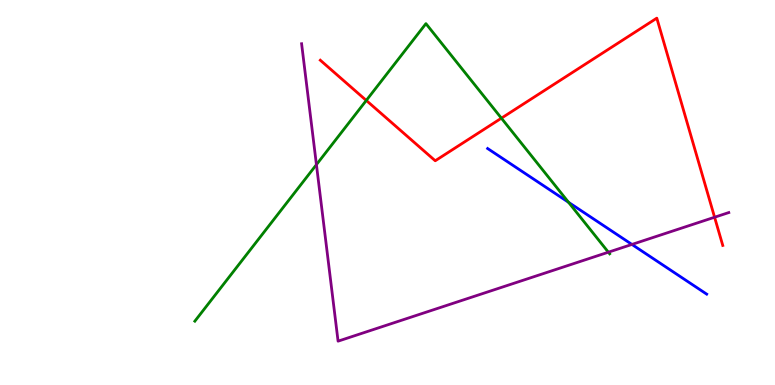[{'lines': ['blue', 'red'], 'intersections': []}, {'lines': ['green', 'red'], 'intersections': [{'x': 4.73, 'y': 7.39}, {'x': 6.47, 'y': 6.93}]}, {'lines': ['purple', 'red'], 'intersections': [{'x': 9.22, 'y': 4.36}]}, {'lines': ['blue', 'green'], 'intersections': [{'x': 7.34, 'y': 4.75}]}, {'lines': ['blue', 'purple'], 'intersections': [{'x': 8.15, 'y': 3.65}]}, {'lines': ['green', 'purple'], 'intersections': [{'x': 4.08, 'y': 5.72}, {'x': 7.85, 'y': 3.45}]}]